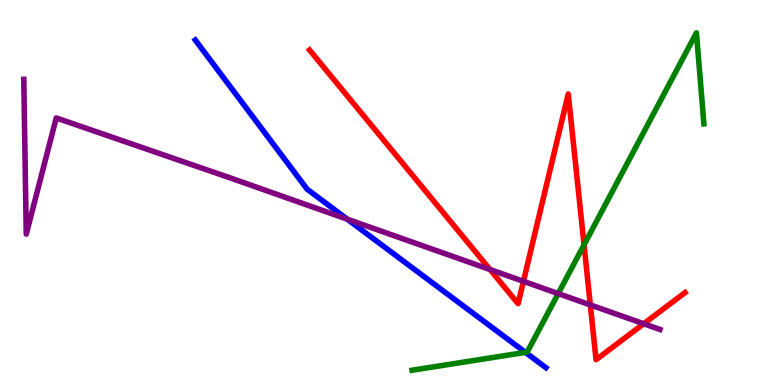[{'lines': ['blue', 'red'], 'intersections': []}, {'lines': ['green', 'red'], 'intersections': [{'x': 7.54, 'y': 3.64}]}, {'lines': ['purple', 'red'], 'intersections': [{'x': 6.32, 'y': 3.0}, {'x': 6.75, 'y': 2.69}, {'x': 7.62, 'y': 2.08}, {'x': 8.31, 'y': 1.59}]}, {'lines': ['blue', 'green'], 'intersections': [{'x': 6.78, 'y': 0.847}]}, {'lines': ['blue', 'purple'], 'intersections': [{'x': 4.48, 'y': 4.31}]}, {'lines': ['green', 'purple'], 'intersections': [{'x': 7.2, 'y': 2.37}]}]